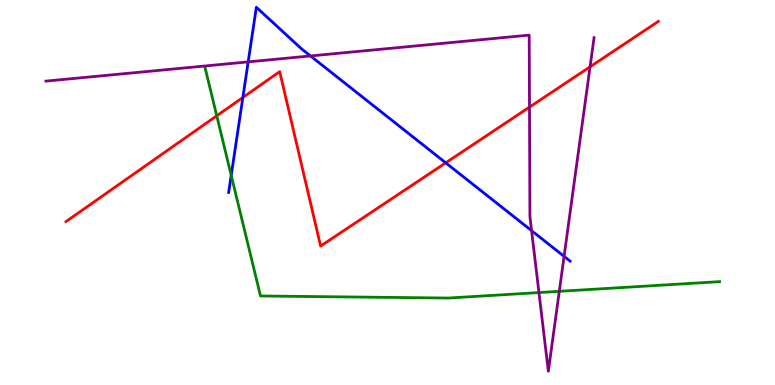[{'lines': ['blue', 'red'], 'intersections': [{'x': 3.13, 'y': 7.47}, {'x': 5.75, 'y': 5.77}]}, {'lines': ['green', 'red'], 'intersections': [{'x': 2.8, 'y': 6.99}]}, {'lines': ['purple', 'red'], 'intersections': [{'x': 6.83, 'y': 7.22}, {'x': 7.61, 'y': 8.26}]}, {'lines': ['blue', 'green'], 'intersections': [{'x': 2.98, 'y': 5.45}]}, {'lines': ['blue', 'purple'], 'intersections': [{'x': 3.2, 'y': 8.39}, {'x': 4.01, 'y': 8.55}, {'x': 6.86, 'y': 4.01}, {'x': 7.28, 'y': 3.34}]}, {'lines': ['green', 'purple'], 'intersections': [{'x': 6.95, 'y': 2.4}, {'x': 7.22, 'y': 2.43}]}]